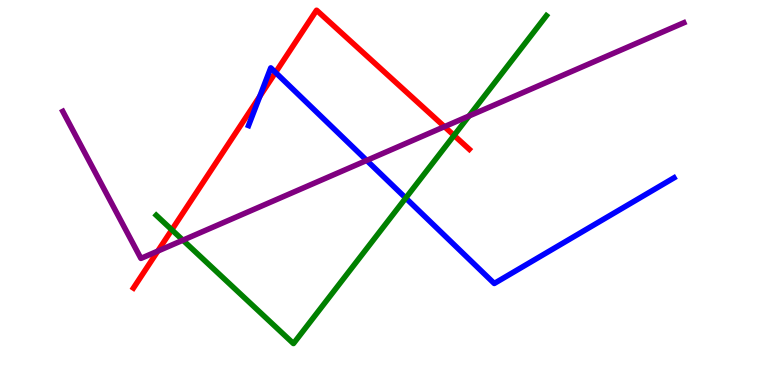[{'lines': ['blue', 'red'], 'intersections': [{'x': 3.35, 'y': 7.5}, {'x': 3.56, 'y': 8.12}]}, {'lines': ['green', 'red'], 'intersections': [{'x': 2.22, 'y': 4.03}, {'x': 5.86, 'y': 6.48}]}, {'lines': ['purple', 'red'], 'intersections': [{'x': 2.04, 'y': 3.48}, {'x': 5.73, 'y': 6.71}]}, {'lines': ['blue', 'green'], 'intersections': [{'x': 5.24, 'y': 4.86}]}, {'lines': ['blue', 'purple'], 'intersections': [{'x': 4.73, 'y': 5.83}]}, {'lines': ['green', 'purple'], 'intersections': [{'x': 2.36, 'y': 3.76}, {'x': 6.05, 'y': 6.99}]}]